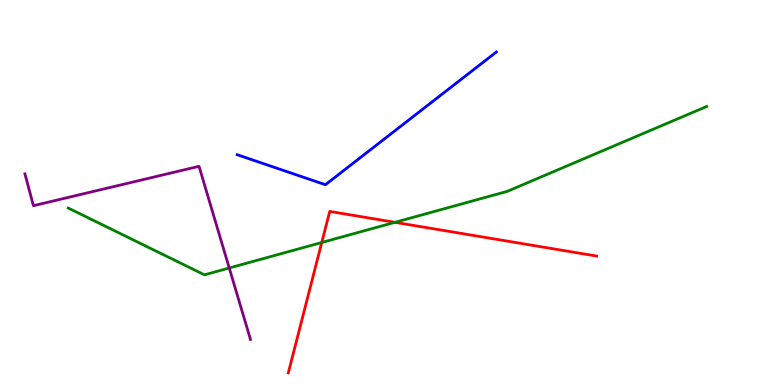[{'lines': ['blue', 'red'], 'intersections': []}, {'lines': ['green', 'red'], 'intersections': [{'x': 4.15, 'y': 3.7}, {'x': 5.1, 'y': 4.23}]}, {'lines': ['purple', 'red'], 'intersections': []}, {'lines': ['blue', 'green'], 'intersections': []}, {'lines': ['blue', 'purple'], 'intersections': []}, {'lines': ['green', 'purple'], 'intersections': [{'x': 2.96, 'y': 3.04}]}]